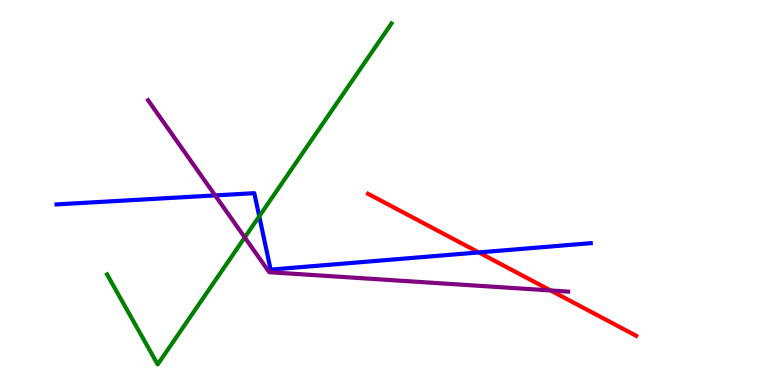[{'lines': ['blue', 'red'], 'intersections': [{'x': 6.18, 'y': 3.44}]}, {'lines': ['green', 'red'], 'intersections': []}, {'lines': ['purple', 'red'], 'intersections': [{'x': 7.1, 'y': 2.46}]}, {'lines': ['blue', 'green'], 'intersections': [{'x': 3.35, 'y': 4.38}]}, {'lines': ['blue', 'purple'], 'intersections': [{'x': 2.78, 'y': 4.92}]}, {'lines': ['green', 'purple'], 'intersections': [{'x': 3.16, 'y': 3.83}]}]